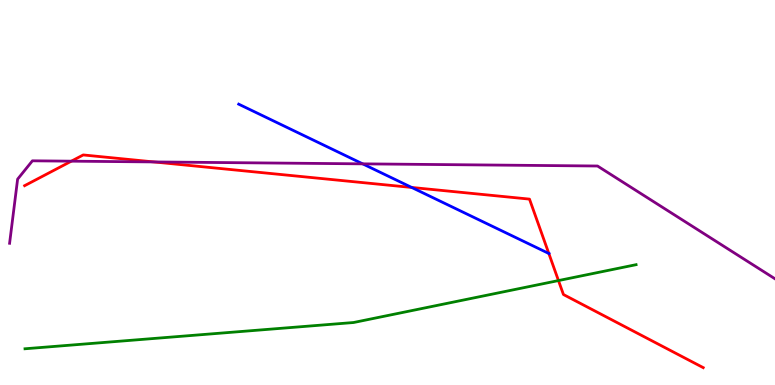[{'lines': ['blue', 'red'], 'intersections': [{'x': 5.31, 'y': 5.13}, {'x': 7.08, 'y': 3.42}]}, {'lines': ['green', 'red'], 'intersections': [{'x': 7.21, 'y': 2.71}]}, {'lines': ['purple', 'red'], 'intersections': [{'x': 0.921, 'y': 5.81}, {'x': 1.99, 'y': 5.79}]}, {'lines': ['blue', 'green'], 'intersections': []}, {'lines': ['blue', 'purple'], 'intersections': [{'x': 4.68, 'y': 5.74}]}, {'lines': ['green', 'purple'], 'intersections': []}]